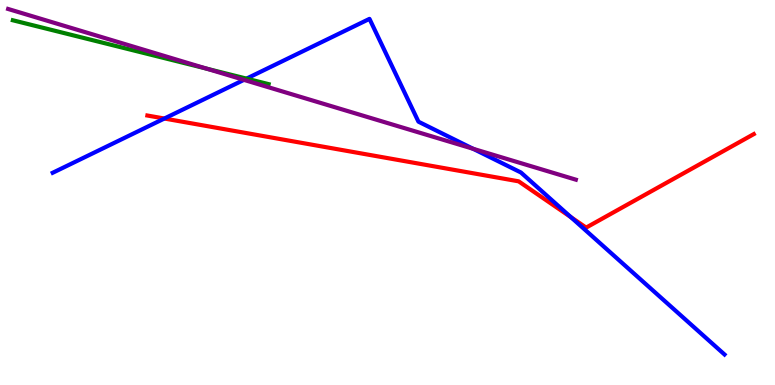[{'lines': ['blue', 'red'], 'intersections': [{'x': 2.12, 'y': 6.92}, {'x': 7.37, 'y': 4.36}]}, {'lines': ['green', 'red'], 'intersections': []}, {'lines': ['purple', 'red'], 'intersections': []}, {'lines': ['blue', 'green'], 'intersections': [{'x': 3.18, 'y': 7.96}]}, {'lines': ['blue', 'purple'], 'intersections': [{'x': 3.15, 'y': 7.93}, {'x': 6.1, 'y': 6.14}]}, {'lines': ['green', 'purple'], 'intersections': [{'x': 2.67, 'y': 8.22}]}]